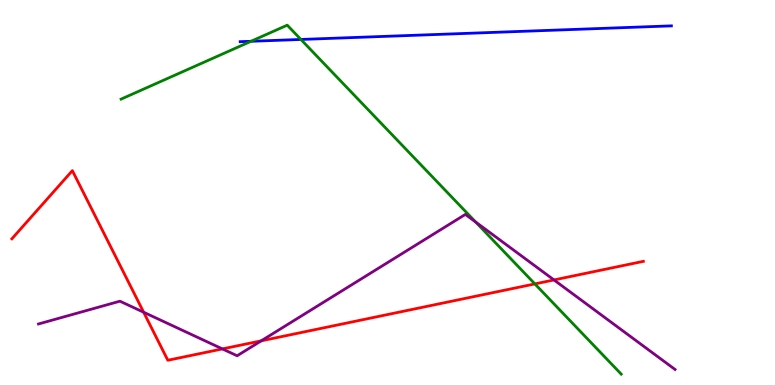[{'lines': ['blue', 'red'], 'intersections': []}, {'lines': ['green', 'red'], 'intersections': [{'x': 6.9, 'y': 2.63}]}, {'lines': ['purple', 'red'], 'intersections': [{'x': 1.85, 'y': 1.89}, {'x': 2.87, 'y': 0.937}, {'x': 3.37, 'y': 1.15}, {'x': 7.15, 'y': 2.73}]}, {'lines': ['blue', 'green'], 'intersections': [{'x': 3.24, 'y': 8.93}, {'x': 3.88, 'y': 8.98}]}, {'lines': ['blue', 'purple'], 'intersections': []}, {'lines': ['green', 'purple'], 'intersections': [{'x': 6.14, 'y': 4.23}]}]